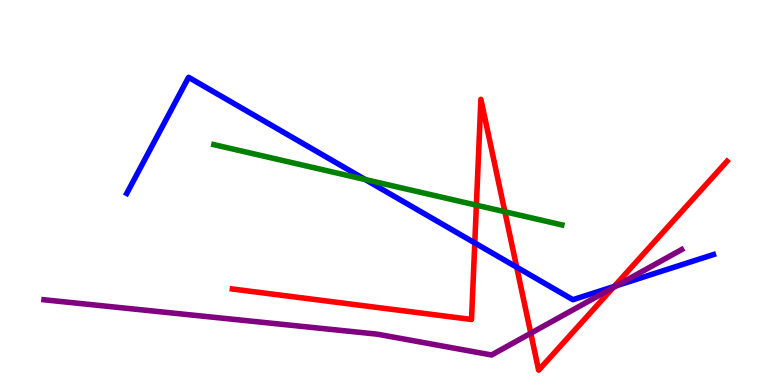[{'lines': ['blue', 'red'], 'intersections': [{'x': 6.13, 'y': 3.69}, {'x': 6.67, 'y': 3.06}, {'x': 7.92, 'y': 2.56}]}, {'lines': ['green', 'red'], 'intersections': [{'x': 6.15, 'y': 4.67}, {'x': 6.51, 'y': 4.5}]}, {'lines': ['purple', 'red'], 'intersections': [{'x': 6.85, 'y': 1.34}, {'x': 7.91, 'y': 2.53}]}, {'lines': ['blue', 'green'], 'intersections': [{'x': 4.71, 'y': 5.34}]}, {'lines': ['blue', 'purple'], 'intersections': [{'x': 7.96, 'y': 2.58}]}, {'lines': ['green', 'purple'], 'intersections': []}]